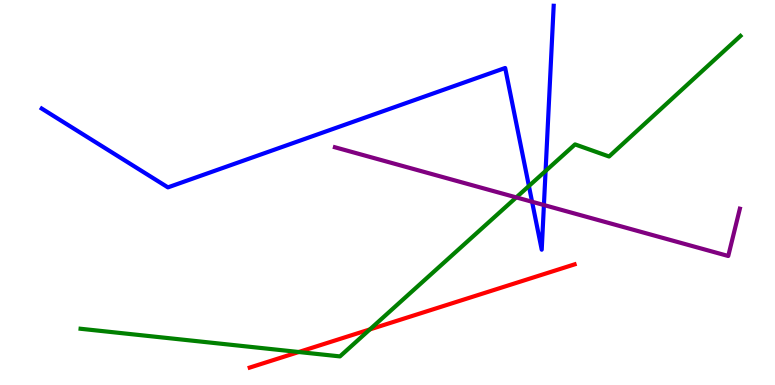[{'lines': ['blue', 'red'], 'intersections': []}, {'lines': ['green', 'red'], 'intersections': [{'x': 3.85, 'y': 0.857}, {'x': 4.77, 'y': 1.44}]}, {'lines': ['purple', 'red'], 'intersections': []}, {'lines': ['blue', 'green'], 'intersections': [{'x': 6.82, 'y': 5.17}, {'x': 7.04, 'y': 5.56}]}, {'lines': ['blue', 'purple'], 'intersections': [{'x': 6.87, 'y': 4.76}, {'x': 7.02, 'y': 4.67}]}, {'lines': ['green', 'purple'], 'intersections': [{'x': 6.66, 'y': 4.87}]}]